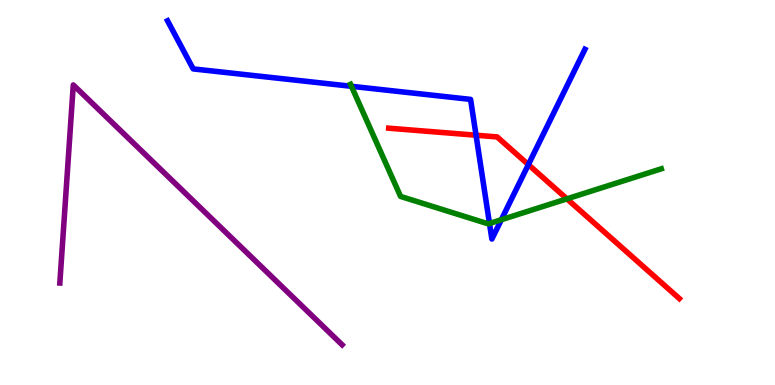[{'lines': ['blue', 'red'], 'intersections': [{'x': 6.14, 'y': 6.49}, {'x': 6.82, 'y': 5.72}]}, {'lines': ['green', 'red'], 'intersections': [{'x': 7.32, 'y': 4.84}]}, {'lines': ['purple', 'red'], 'intersections': []}, {'lines': ['blue', 'green'], 'intersections': [{'x': 4.53, 'y': 7.76}, {'x': 6.32, 'y': 4.19}, {'x': 6.47, 'y': 4.29}]}, {'lines': ['blue', 'purple'], 'intersections': []}, {'lines': ['green', 'purple'], 'intersections': []}]